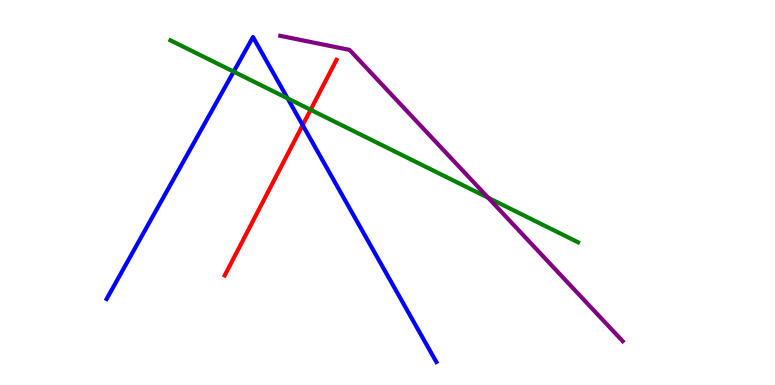[{'lines': ['blue', 'red'], 'intersections': [{'x': 3.91, 'y': 6.75}]}, {'lines': ['green', 'red'], 'intersections': [{'x': 4.01, 'y': 7.15}]}, {'lines': ['purple', 'red'], 'intersections': []}, {'lines': ['blue', 'green'], 'intersections': [{'x': 3.02, 'y': 8.14}, {'x': 3.71, 'y': 7.44}]}, {'lines': ['blue', 'purple'], 'intersections': []}, {'lines': ['green', 'purple'], 'intersections': [{'x': 6.3, 'y': 4.86}]}]